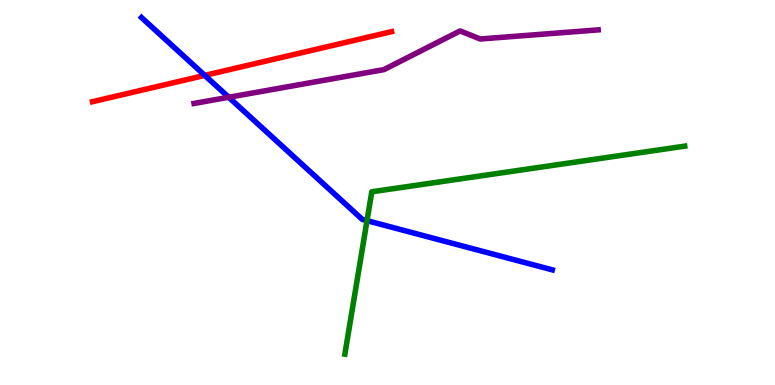[{'lines': ['blue', 'red'], 'intersections': [{'x': 2.64, 'y': 8.04}]}, {'lines': ['green', 'red'], 'intersections': []}, {'lines': ['purple', 'red'], 'intersections': []}, {'lines': ['blue', 'green'], 'intersections': [{'x': 4.74, 'y': 4.27}]}, {'lines': ['blue', 'purple'], 'intersections': [{'x': 2.95, 'y': 7.47}]}, {'lines': ['green', 'purple'], 'intersections': []}]